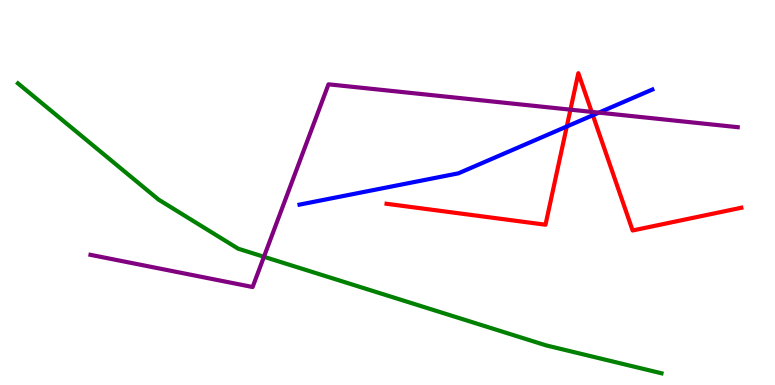[{'lines': ['blue', 'red'], 'intersections': [{'x': 7.31, 'y': 6.71}, {'x': 7.65, 'y': 7.01}]}, {'lines': ['green', 'red'], 'intersections': []}, {'lines': ['purple', 'red'], 'intersections': [{'x': 7.36, 'y': 7.15}, {'x': 7.63, 'y': 7.09}]}, {'lines': ['blue', 'green'], 'intersections': []}, {'lines': ['blue', 'purple'], 'intersections': [{'x': 7.73, 'y': 7.07}]}, {'lines': ['green', 'purple'], 'intersections': [{'x': 3.41, 'y': 3.33}]}]